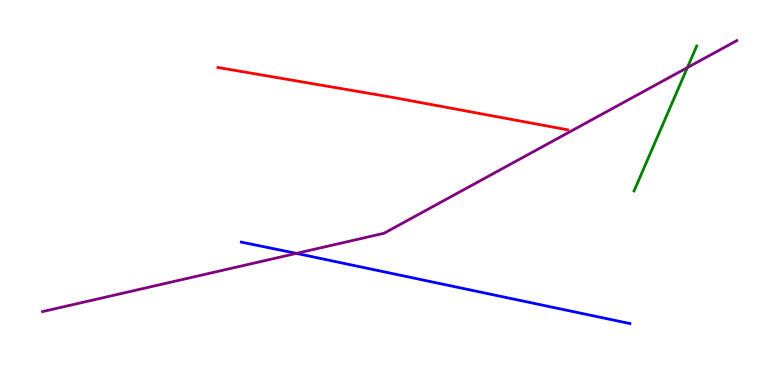[{'lines': ['blue', 'red'], 'intersections': []}, {'lines': ['green', 'red'], 'intersections': []}, {'lines': ['purple', 'red'], 'intersections': []}, {'lines': ['blue', 'green'], 'intersections': []}, {'lines': ['blue', 'purple'], 'intersections': [{'x': 3.82, 'y': 3.42}]}, {'lines': ['green', 'purple'], 'intersections': [{'x': 8.87, 'y': 8.24}]}]